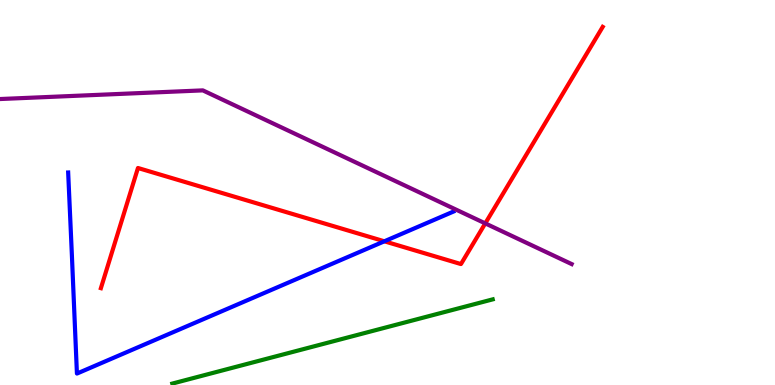[{'lines': ['blue', 'red'], 'intersections': [{'x': 4.96, 'y': 3.73}]}, {'lines': ['green', 'red'], 'intersections': []}, {'lines': ['purple', 'red'], 'intersections': [{'x': 6.26, 'y': 4.2}]}, {'lines': ['blue', 'green'], 'intersections': []}, {'lines': ['blue', 'purple'], 'intersections': []}, {'lines': ['green', 'purple'], 'intersections': []}]